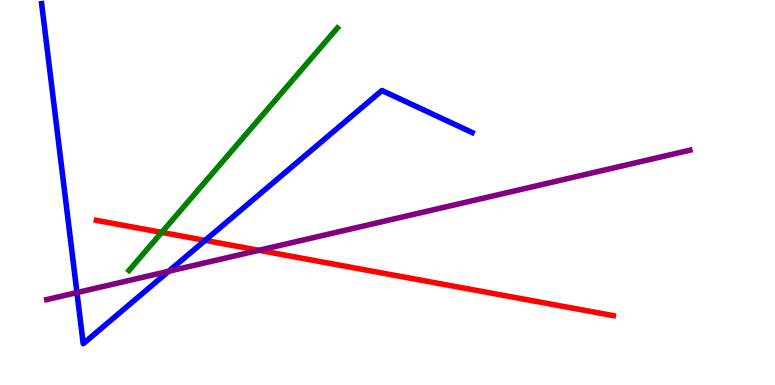[{'lines': ['blue', 'red'], 'intersections': [{'x': 2.65, 'y': 3.76}]}, {'lines': ['green', 'red'], 'intersections': [{'x': 2.09, 'y': 3.96}]}, {'lines': ['purple', 'red'], 'intersections': [{'x': 3.34, 'y': 3.5}]}, {'lines': ['blue', 'green'], 'intersections': []}, {'lines': ['blue', 'purple'], 'intersections': [{'x': 0.993, 'y': 2.4}, {'x': 2.18, 'y': 2.95}]}, {'lines': ['green', 'purple'], 'intersections': []}]